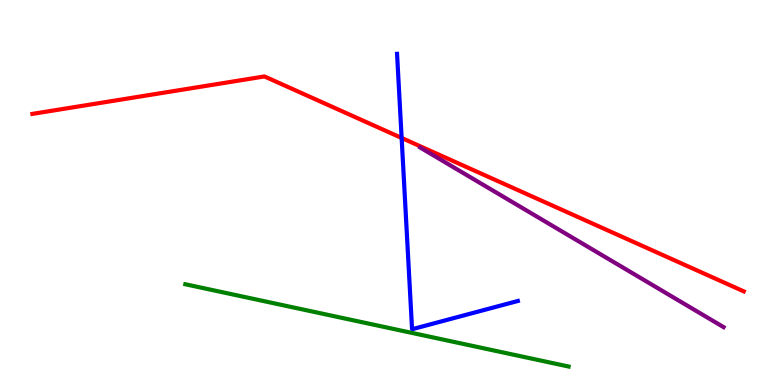[{'lines': ['blue', 'red'], 'intersections': [{'x': 5.18, 'y': 6.42}]}, {'lines': ['green', 'red'], 'intersections': []}, {'lines': ['purple', 'red'], 'intersections': []}, {'lines': ['blue', 'green'], 'intersections': []}, {'lines': ['blue', 'purple'], 'intersections': []}, {'lines': ['green', 'purple'], 'intersections': []}]